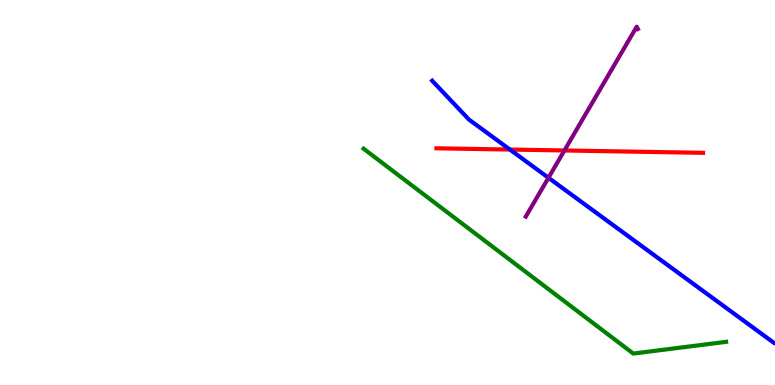[{'lines': ['blue', 'red'], 'intersections': [{'x': 6.58, 'y': 6.12}]}, {'lines': ['green', 'red'], 'intersections': []}, {'lines': ['purple', 'red'], 'intersections': [{'x': 7.28, 'y': 6.09}]}, {'lines': ['blue', 'green'], 'intersections': []}, {'lines': ['blue', 'purple'], 'intersections': [{'x': 7.08, 'y': 5.38}]}, {'lines': ['green', 'purple'], 'intersections': []}]